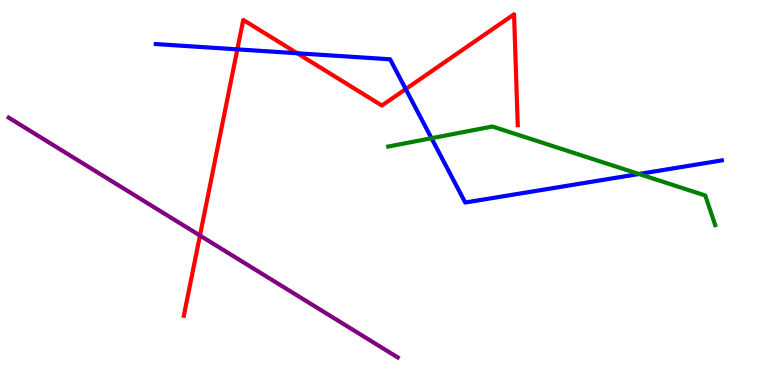[{'lines': ['blue', 'red'], 'intersections': [{'x': 3.06, 'y': 8.72}, {'x': 3.84, 'y': 8.62}, {'x': 5.24, 'y': 7.69}]}, {'lines': ['green', 'red'], 'intersections': []}, {'lines': ['purple', 'red'], 'intersections': [{'x': 2.58, 'y': 3.88}]}, {'lines': ['blue', 'green'], 'intersections': [{'x': 5.57, 'y': 6.41}, {'x': 8.24, 'y': 5.48}]}, {'lines': ['blue', 'purple'], 'intersections': []}, {'lines': ['green', 'purple'], 'intersections': []}]